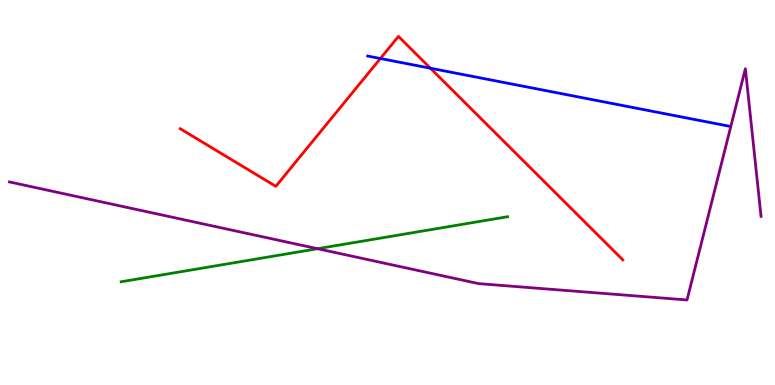[{'lines': ['blue', 'red'], 'intersections': [{'x': 4.91, 'y': 8.48}, {'x': 5.55, 'y': 8.23}]}, {'lines': ['green', 'red'], 'intersections': []}, {'lines': ['purple', 'red'], 'intersections': []}, {'lines': ['blue', 'green'], 'intersections': []}, {'lines': ['blue', 'purple'], 'intersections': []}, {'lines': ['green', 'purple'], 'intersections': [{'x': 4.1, 'y': 3.54}]}]